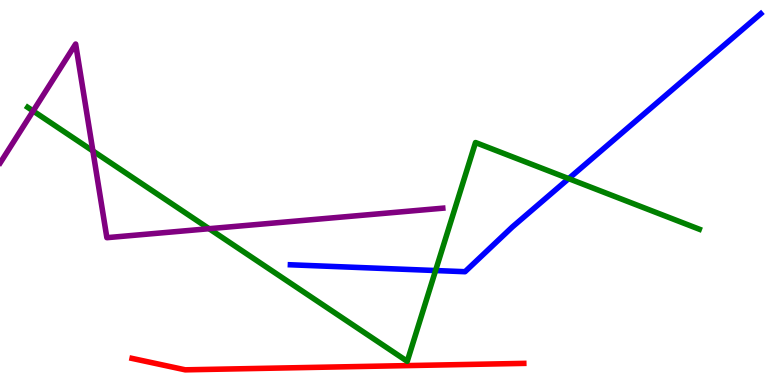[{'lines': ['blue', 'red'], 'intersections': []}, {'lines': ['green', 'red'], 'intersections': []}, {'lines': ['purple', 'red'], 'intersections': []}, {'lines': ['blue', 'green'], 'intersections': [{'x': 5.62, 'y': 2.97}, {'x': 7.34, 'y': 5.36}]}, {'lines': ['blue', 'purple'], 'intersections': []}, {'lines': ['green', 'purple'], 'intersections': [{'x': 0.428, 'y': 7.12}, {'x': 1.2, 'y': 6.08}, {'x': 2.7, 'y': 4.06}]}]